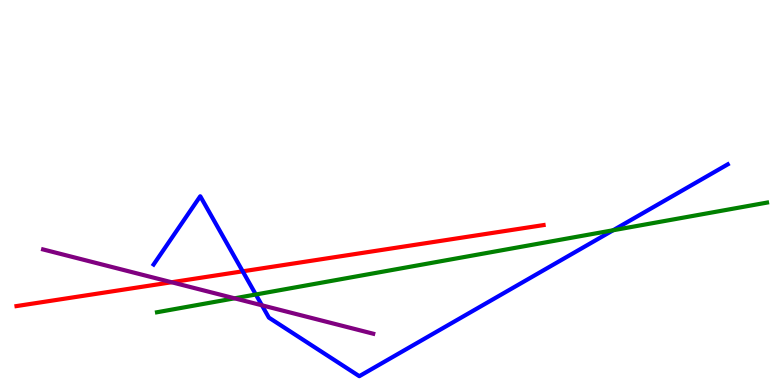[{'lines': ['blue', 'red'], 'intersections': [{'x': 3.13, 'y': 2.95}]}, {'lines': ['green', 'red'], 'intersections': []}, {'lines': ['purple', 'red'], 'intersections': [{'x': 2.21, 'y': 2.67}]}, {'lines': ['blue', 'green'], 'intersections': [{'x': 3.3, 'y': 2.35}, {'x': 7.91, 'y': 4.02}]}, {'lines': ['blue', 'purple'], 'intersections': [{'x': 3.38, 'y': 2.07}]}, {'lines': ['green', 'purple'], 'intersections': [{'x': 3.03, 'y': 2.25}]}]